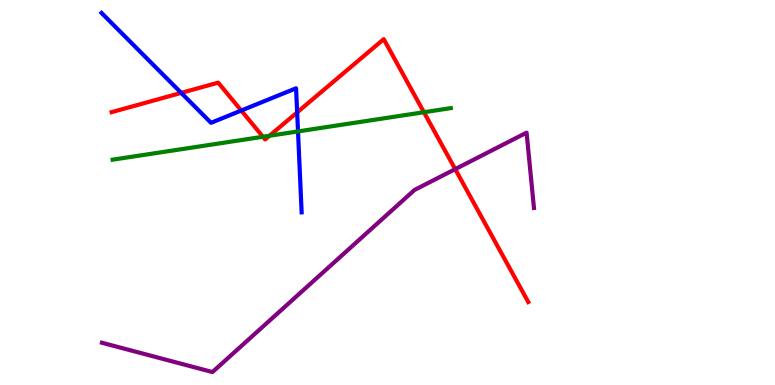[{'lines': ['blue', 'red'], 'intersections': [{'x': 2.34, 'y': 7.59}, {'x': 3.11, 'y': 7.13}, {'x': 3.83, 'y': 7.08}]}, {'lines': ['green', 'red'], 'intersections': [{'x': 3.39, 'y': 6.45}, {'x': 3.48, 'y': 6.47}, {'x': 5.47, 'y': 7.08}]}, {'lines': ['purple', 'red'], 'intersections': [{'x': 5.87, 'y': 5.61}]}, {'lines': ['blue', 'green'], 'intersections': [{'x': 3.85, 'y': 6.59}]}, {'lines': ['blue', 'purple'], 'intersections': []}, {'lines': ['green', 'purple'], 'intersections': []}]